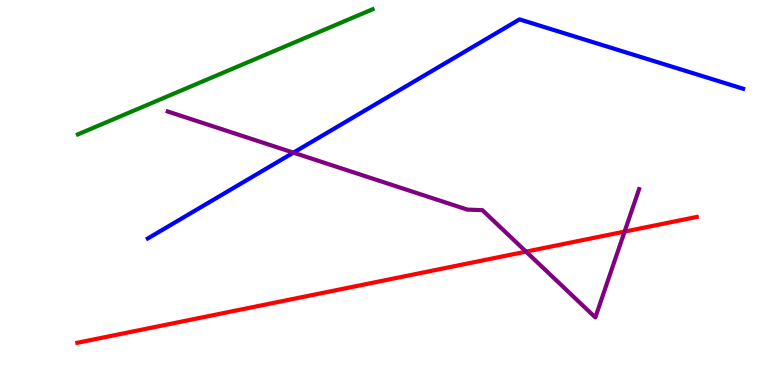[{'lines': ['blue', 'red'], 'intersections': []}, {'lines': ['green', 'red'], 'intersections': []}, {'lines': ['purple', 'red'], 'intersections': [{'x': 6.79, 'y': 3.46}, {'x': 8.06, 'y': 3.98}]}, {'lines': ['blue', 'green'], 'intersections': []}, {'lines': ['blue', 'purple'], 'intersections': [{'x': 3.79, 'y': 6.04}]}, {'lines': ['green', 'purple'], 'intersections': []}]